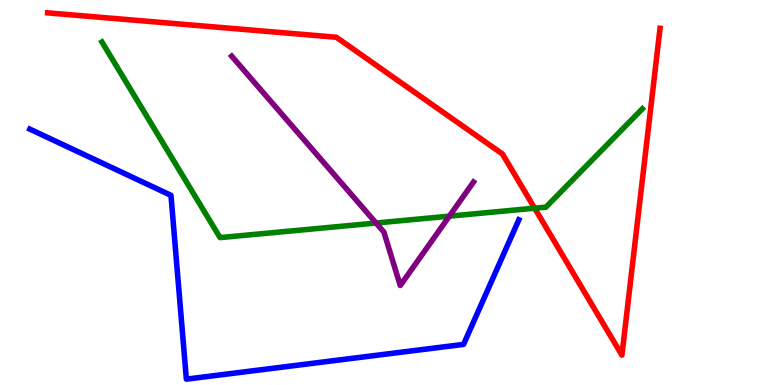[{'lines': ['blue', 'red'], 'intersections': []}, {'lines': ['green', 'red'], 'intersections': [{'x': 6.9, 'y': 4.59}]}, {'lines': ['purple', 'red'], 'intersections': []}, {'lines': ['blue', 'green'], 'intersections': []}, {'lines': ['blue', 'purple'], 'intersections': []}, {'lines': ['green', 'purple'], 'intersections': [{'x': 4.85, 'y': 4.21}, {'x': 5.8, 'y': 4.39}]}]